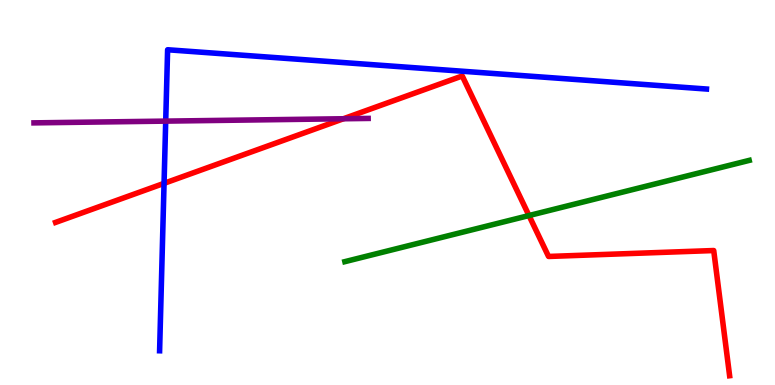[{'lines': ['blue', 'red'], 'intersections': [{'x': 2.12, 'y': 5.24}]}, {'lines': ['green', 'red'], 'intersections': [{'x': 6.83, 'y': 4.4}]}, {'lines': ['purple', 'red'], 'intersections': [{'x': 4.43, 'y': 6.92}]}, {'lines': ['blue', 'green'], 'intersections': []}, {'lines': ['blue', 'purple'], 'intersections': [{'x': 2.14, 'y': 6.85}]}, {'lines': ['green', 'purple'], 'intersections': []}]